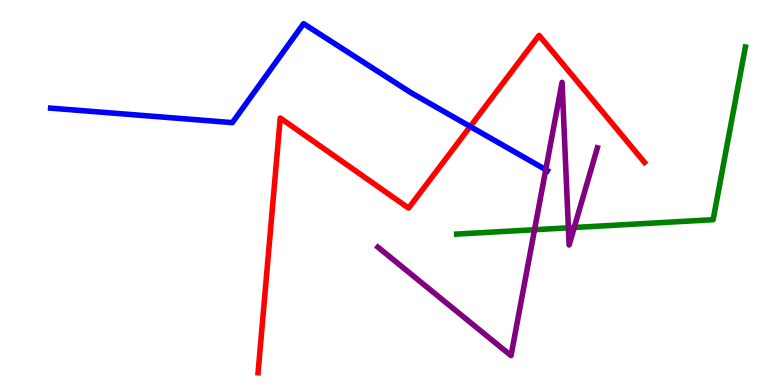[{'lines': ['blue', 'red'], 'intersections': [{'x': 6.07, 'y': 6.71}]}, {'lines': ['green', 'red'], 'intersections': []}, {'lines': ['purple', 'red'], 'intersections': []}, {'lines': ['blue', 'green'], 'intersections': []}, {'lines': ['blue', 'purple'], 'intersections': [{'x': 7.04, 'y': 5.59}]}, {'lines': ['green', 'purple'], 'intersections': [{'x': 6.9, 'y': 4.03}, {'x': 7.33, 'y': 4.08}, {'x': 7.41, 'y': 4.09}]}]